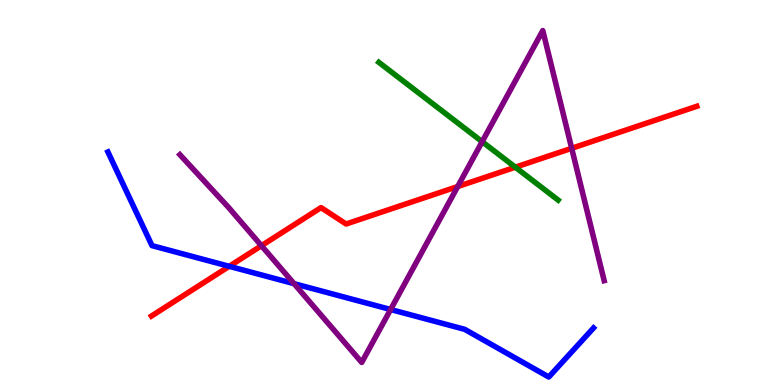[{'lines': ['blue', 'red'], 'intersections': [{'x': 2.96, 'y': 3.08}]}, {'lines': ['green', 'red'], 'intersections': [{'x': 6.65, 'y': 5.66}]}, {'lines': ['purple', 'red'], 'intersections': [{'x': 3.37, 'y': 3.62}, {'x': 5.91, 'y': 5.15}, {'x': 7.38, 'y': 6.15}]}, {'lines': ['blue', 'green'], 'intersections': []}, {'lines': ['blue', 'purple'], 'intersections': [{'x': 3.79, 'y': 2.63}, {'x': 5.04, 'y': 1.96}]}, {'lines': ['green', 'purple'], 'intersections': [{'x': 6.22, 'y': 6.32}]}]